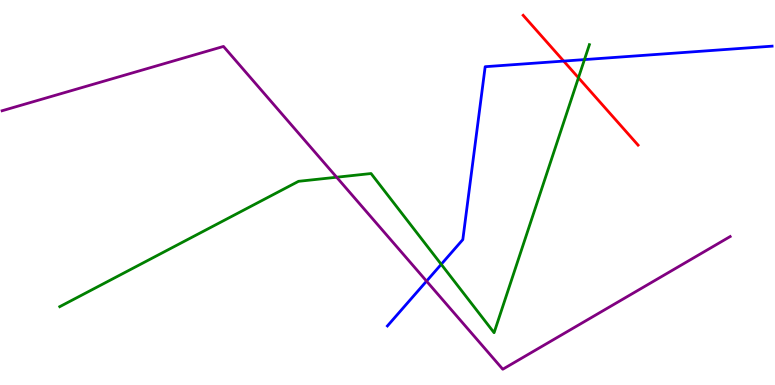[{'lines': ['blue', 'red'], 'intersections': [{'x': 7.27, 'y': 8.41}]}, {'lines': ['green', 'red'], 'intersections': [{'x': 7.46, 'y': 7.98}]}, {'lines': ['purple', 'red'], 'intersections': []}, {'lines': ['blue', 'green'], 'intersections': [{'x': 5.69, 'y': 3.13}, {'x': 7.54, 'y': 8.45}]}, {'lines': ['blue', 'purple'], 'intersections': [{'x': 5.5, 'y': 2.7}]}, {'lines': ['green', 'purple'], 'intersections': [{'x': 4.34, 'y': 5.4}]}]